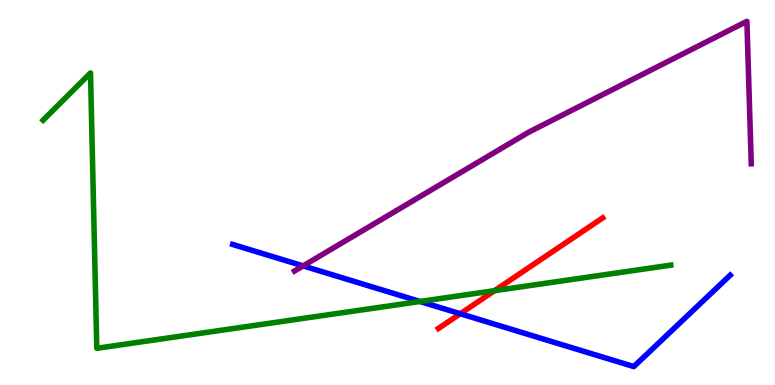[{'lines': ['blue', 'red'], 'intersections': [{'x': 5.94, 'y': 1.85}]}, {'lines': ['green', 'red'], 'intersections': [{'x': 6.38, 'y': 2.45}]}, {'lines': ['purple', 'red'], 'intersections': []}, {'lines': ['blue', 'green'], 'intersections': [{'x': 5.42, 'y': 2.17}]}, {'lines': ['blue', 'purple'], 'intersections': [{'x': 3.91, 'y': 3.09}]}, {'lines': ['green', 'purple'], 'intersections': []}]